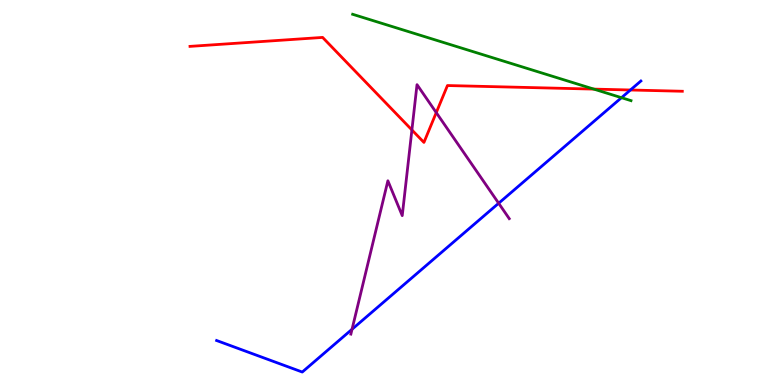[{'lines': ['blue', 'red'], 'intersections': [{'x': 8.13, 'y': 7.66}]}, {'lines': ['green', 'red'], 'intersections': [{'x': 7.66, 'y': 7.69}]}, {'lines': ['purple', 'red'], 'intersections': [{'x': 5.31, 'y': 6.62}, {'x': 5.63, 'y': 7.08}]}, {'lines': ['blue', 'green'], 'intersections': [{'x': 8.02, 'y': 7.46}]}, {'lines': ['blue', 'purple'], 'intersections': [{'x': 4.54, 'y': 1.45}, {'x': 6.43, 'y': 4.72}]}, {'lines': ['green', 'purple'], 'intersections': []}]